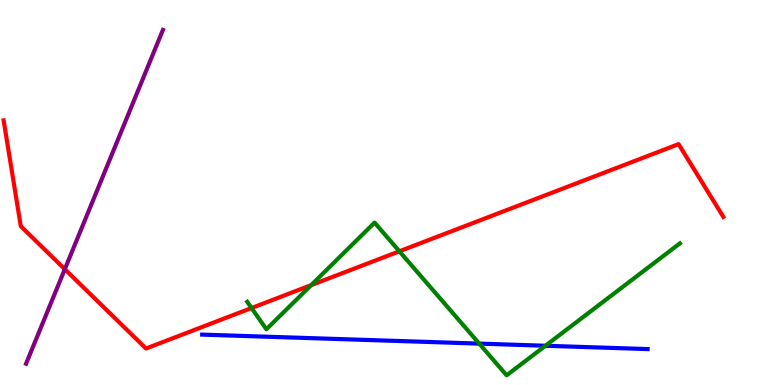[{'lines': ['blue', 'red'], 'intersections': []}, {'lines': ['green', 'red'], 'intersections': [{'x': 3.25, 'y': 2.0}, {'x': 4.01, 'y': 2.59}, {'x': 5.15, 'y': 3.47}]}, {'lines': ['purple', 'red'], 'intersections': [{'x': 0.836, 'y': 3.01}]}, {'lines': ['blue', 'green'], 'intersections': [{'x': 6.18, 'y': 1.08}, {'x': 7.04, 'y': 1.02}]}, {'lines': ['blue', 'purple'], 'intersections': []}, {'lines': ['green', 'purple'], 'intersections': []}]